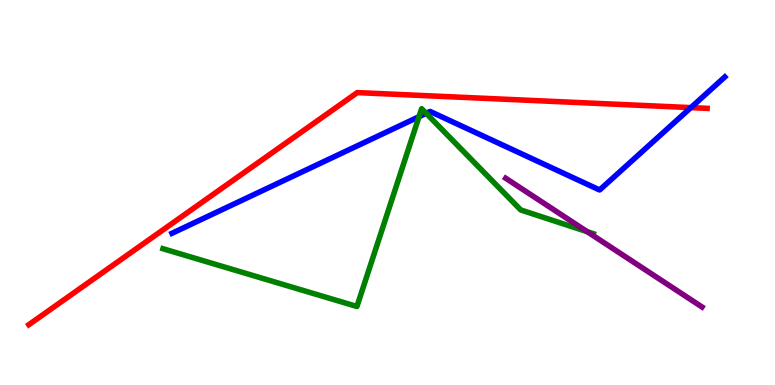[{'lines': ['blue', 'red'], 'intersections': [{'x': 8.91, 'y': 7.2}]}, {'lines': ['green', 'red'], 'intersections': []}, {'lines': ['purple', 'red'], 'intersections': []}, {'lines': ['blue', 'green'], 'intersections': [{'x': 5.41, 'y': 6.97}, {'x': 5.5, 'y': 7.06}]}, {'lines': ['blue', 'purple'], 'intersections': []}, {'lines': ['green', 'purple'], 'intersections': [{'x': 7.58, 'y': 3.98}]}]